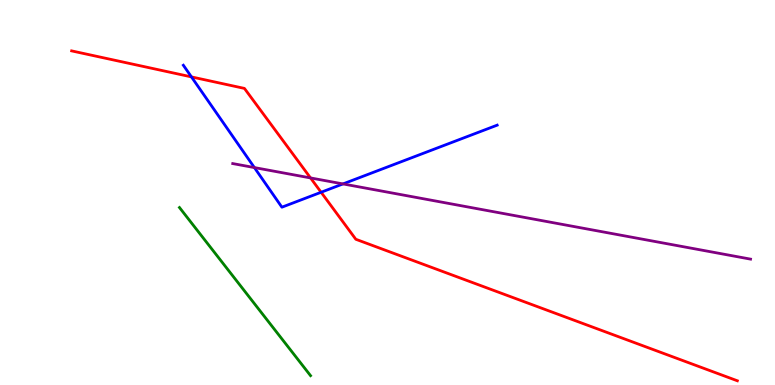[{'lines': ['blue', 'red'], 'intersections': [{'x': 2.47, 'y': 8.0}, {'x': 4.14, 'y': 5.01}]}, {'lines': ['green', 'red'], 'intersections': []}, {'lines': ['purple', 'red'], 'intersections': [{'x': 4.01, 'y': 5.38}]}, {'lines': ['blue', 'green'], 'intersections': []}, {'lines': ['blue', 'purple'], 'intersections': [{'x': 3.28, 'y': 5.65}, {'x': 4.43, 'y': 5.22}]}, {'lines': ['green', 'purple'], 'intersections': []}]